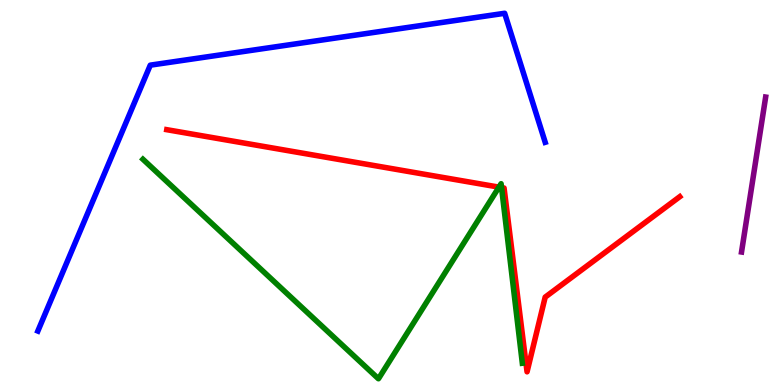[{'lines': ['blue', 'red'], 'intersections': []}, {'lines': ['green', 'red'], 'intersections': [{'x': 6.44, 'y': 5.14}, {'x': 6.47, 'y': 5.13}]}, {'lines': ['purple', 'red'], 'intersections': []}, {'lines': ['blue', 'green'], 'intersections': []}, {'lines': ['blue', 'purple'], 'intersections': []}, {'lines': ['green', 'purple'], 'intersections': []}]